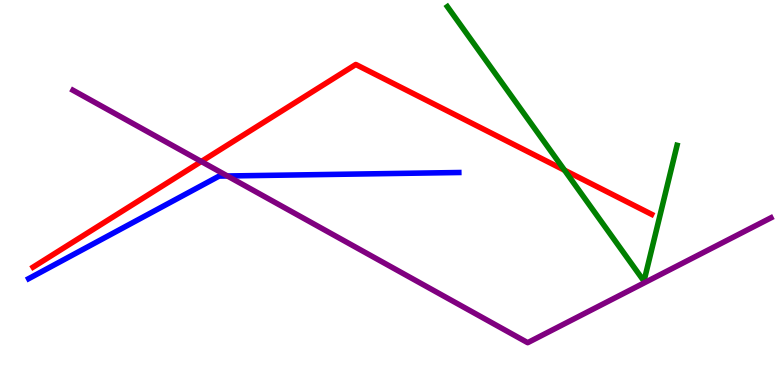[{'lines': ['blue', 'red'], 'intersections': []}, {'lines': ['green', 'red'], 'intersections': [{'x': 7.28, 'y': 5.58}]}, {'lines': ['purple', 'red'], 'intersections': [{'x': 2.6, 'y': 5.81}]}, {'lines': ['blue', 'green'], 'intersections': []}, {'lines': ['blue', 'purple'], 'intersections': [{'x': 2.93, 'y': 5.43}]}, {'lines': ['green', 'purple'], 'intersections': []}]